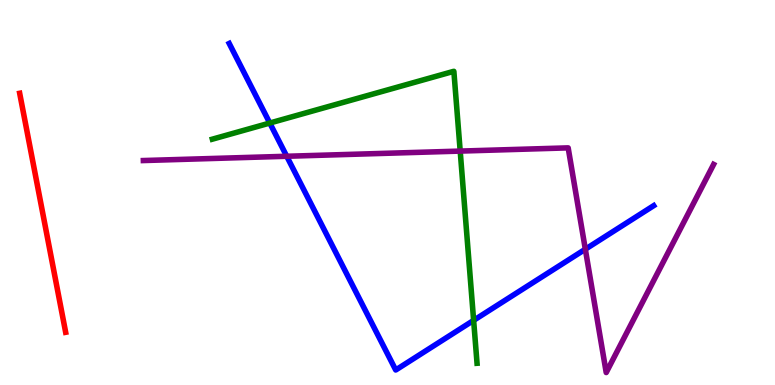[{'lines': ['blue', 'red'], 'intersections': []}, {'lines': ['green', 'red'], 'intersections': []}, {'lines': ['purple', 'red'], 'intersections': []}, {'lines': ['blue', 'green'], 'intersections': [{'x': 3.48, 'y': 6.8}, {'x': 6.11, 'y': 1.68}]}, {'lines': ['blue', 'purple'], 'intersections': [{'x': 3.7, 'y': 5.94}, {'x': 7.55, 'y': 3.53}]}, {'lines': ['green', 'purple'], 'intersections': [{'x': 5.94, 'y': 6.08}]}]